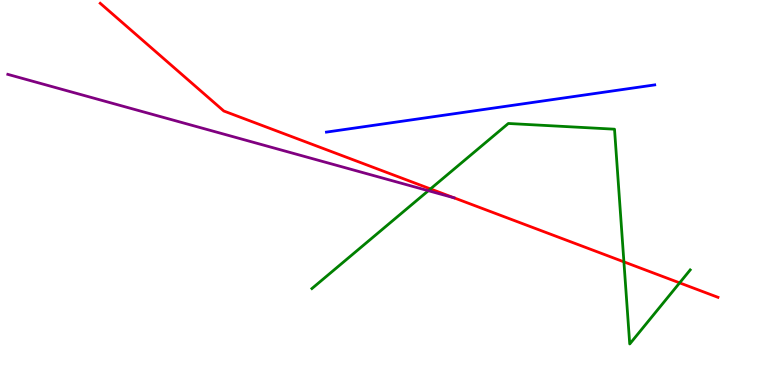[{'lines': ['blue', 'red'], 'intersections': []}, {'lines': ['green', 'red'], 'intersections': [{'x': 5.55, 'y': 5.09}, {'x': 8.05, 'y': 3.2}, {'x': 8.77, 'y': 2.65}]}, {'lines': ['purple', 'red'], 'intersections': []}, {'lines': ['blue', 'green'], 'intersections': []}, {'lines': ['blue', 'purple'], 'intersections': []}, {'lines': ['green', 'purple'], 'intersections': [{'x': 5.53, 'y': 5.05}]}]